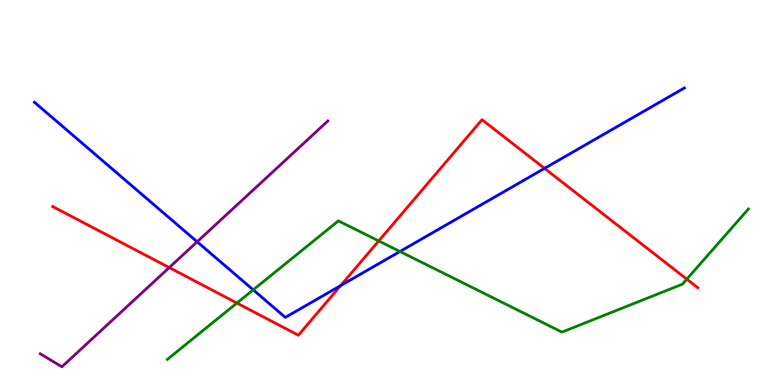[{'lines': ['blue', 'red'], 'intersections': [{'x': 4.4, 'y': 2.58}, {'x': 7.03, 'y': 5.63}]}, {'lines': ['green', 'red'], 'intersections': [{'x': 3.06, 'y': 2.13}, {'x': 4.89, 'y': 3.74}, {'x': 8.86, 'y': 2.75}]}, {'lines': ['purple', 'red'], 'intersections': [{'x': 2.18, 'y': 3.05}]}, {'lines': ['blue', 'green'], 'intersections': [{'x': 3.27, 'y': 2.47}, {'x': 5.16, 'y': 3.47}]}, {'lines': ['blue', 'purple'], 'intersections': [{'x': 2.54, 'y': 3.72}]}, {'lines': ['green', 'purple'], 'intersections': []}]